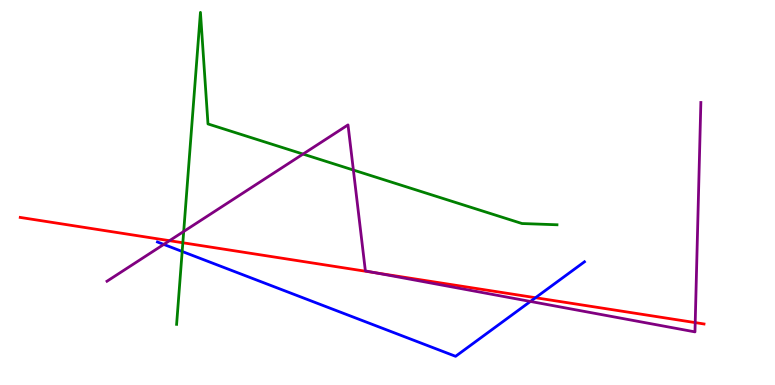[{'lines': ['blue', 'red'], 'intersections': [{'x': 6.91, 'y': 2.27}]}, {'lines': ['green', 'red'], 'intersections': [{'x': 2.36, 'y': 3.69}]}, {'lines': ['purple', 'red'], 'intersections': [{'x': 2.19, 'y': 3.75}, {'x': 4.84, 'y': 2.92}, {'x': 8.97, 'y': 1.62}]}, {'lines': ['blue', 'green'], 'intersections': [{'x': 2.35, 'y': 3.47}]}, {'lines': ['blue', 'purple'], 'intersections': [{'x': 2.11, 'y': 3.65}, {'x': 6.84, 'y': 2.17}]}, {'lines': ['green', 'purple'], 'intersections': [{'x': 2.37, 'y': 3.99}, {'x': 3.91, 'y': 6.0}, {'x': 4.56, 'y': 5.58}]}]